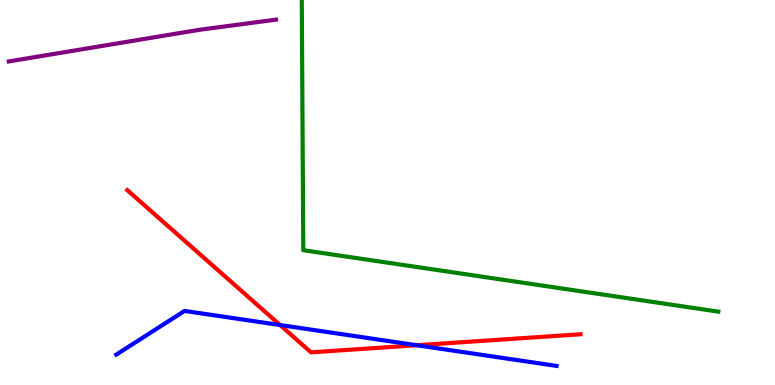[{'lines': ['blue', 'red'], 'intersections': [{'x': 3.61, 'y': 1.56}, {'x': 5.38, 'y': 1.03}]}, {'lines': ['green', 'red'], 'intersections': []}, {'lines': ['purple', 'red'], 'intersections': []}, {'lines': ['blue', 'green'], 'intersections': []}, {'lines': ['blue', 'purple'], 'intersections': []}, {'lines': ['green', 'purple'], 'intersections': []}]